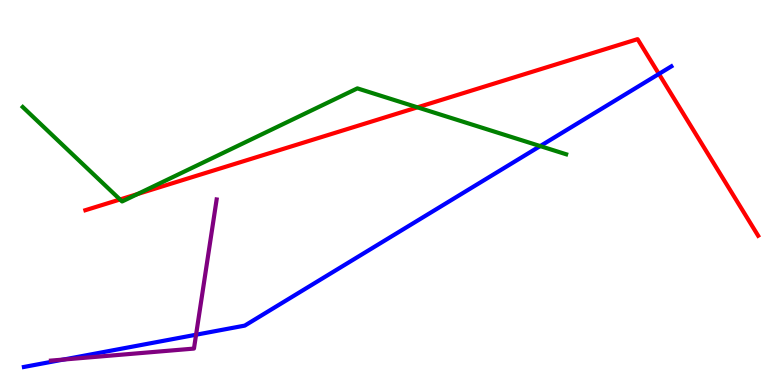[{'lines': ['blue', 'red'], 'intersections': [{'x': 8.5, 'y': 8.08}]}, {'lines': ['green', 'red'], 'intersections': [{'x': 1.55, 'y': 4.82}, {'x': 1.77, 'y': 4.96}, {'x': 5.39, 'y': 7.21}]}, {'lines': ['purple', 'red'], 'intersections': []}, {'lines': ['blue', 'green'], 'intersections': [{'x': 6.97, 'y': 6.21}]}, {'lines': ['blue', 'purple'], 'intersections': [{'x': 0.819, 'y': 0.661}, {'x': 2.53, 'y': 1.31}]}, {'lines': ['green', 'purple'], 'intersections': []}]